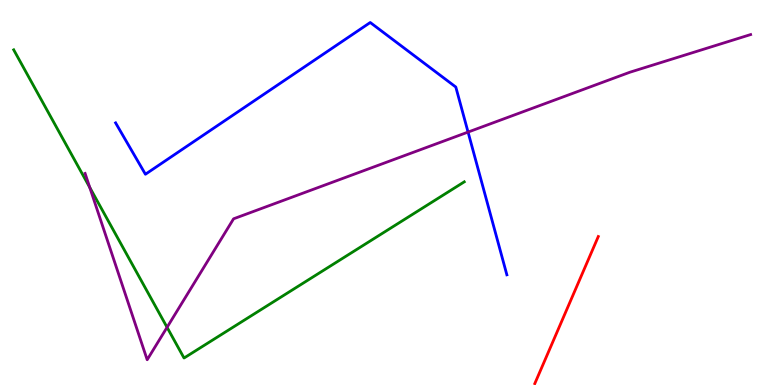[{'lines': ['blue', 'red'], 'intersections': []}, {'lines': ['green', 'red'], 'intersections': []}, {'lines': ['purple', 'red'], 'intersections': []}, {'lines': ['blue', 'green'], 'intersections': []}, {'lines': ['blue', 'purple'], 'intersections': [{'x': 6.04, 'y': 6.57}]}, {'lines': ['green', 'purple'], 'intersections': [{'x': 1.16, 'y': 5.13}, {'x': 2.16, 'y': 1.5}]}]